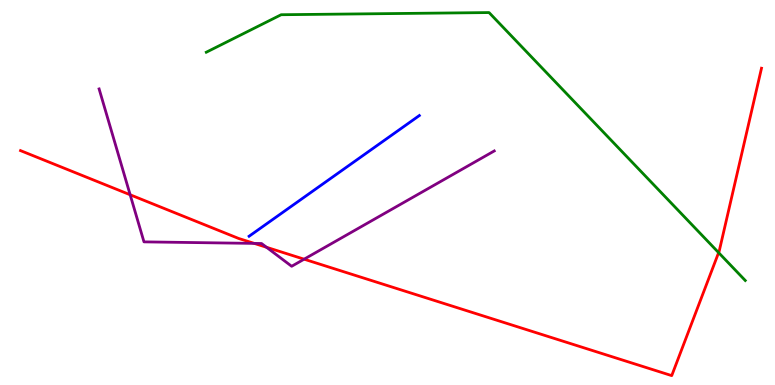[{'lines': ['blue', 'red'], 'intersections': []}, {'lines': ['green', 'red'], 'intersections': [{'x': 9.27, 'y': 3.44}]}, {'lines': ['purple', 'red'], 'intersections': [{'x': 1.68, 'y': 4.94}, {'x': 3.28, 'y': 3.68}, {'x': 3.44, 'y': 3.58}, {'x': 3.92, 'y': 3.27}]}, {'lines': ['blue', 'green'], 'intersections': []}, {'lines': ['blue', 'purple'], 'intersections': []}, {'lines': ['green', 'purple'], 'intersections': []}]